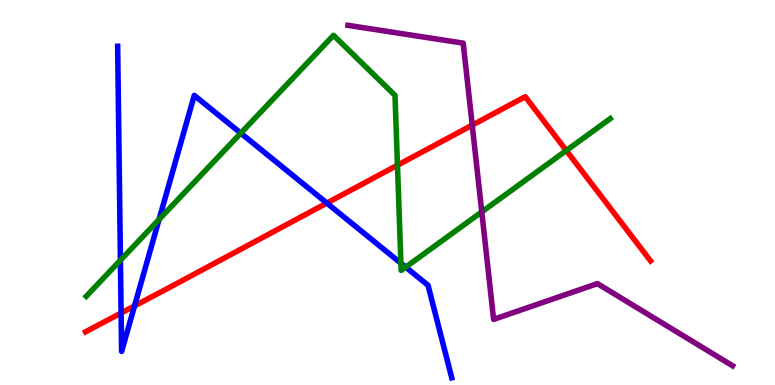[{'lines': ['blue', 'red'], 'intersections': [{'x': 1.56, 'y': 1.87}, {'x': 1.74, 'y': 2.05}, {'x': 4.22, 'y': 4.73}]}, {'lines': ['green', 'red'], 'intersections': [{'x': 5.13, 'y': 5.71}, {'x': 7.31, 'y': 6.09}]}, {'lines': ['purple', 'red'], 'intersections': [{'x': 6.09, 'y': 6.75}]}, {'lines': ['blue', 'green'], 'intersections': [{'x': 1.55, 'y': 3.24}, {'x': 2.05, 'y': 4.3}, {'x': 3.11, 'y': 6.54}, {'x': 5.17, 'y': 3.16}, {'x': 5.23, 'y': 3.06}]}, {'lines': ['blue', 'purple'], 'intersections': []}, {'lines': ['green', 'purple'], 'intersections': [{'x': 6.22, 'y': 4.5}]}]